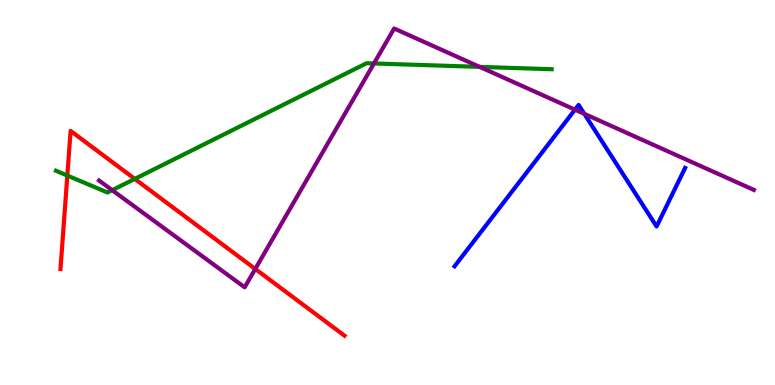[{'lines': ['blue', 'red'], 'intersections': []}, {'lines': ['green', 'red'], 'intersections': [{'x': 0.869, 'y': 5.44}, {'x': 1.74, 'y': 5.35}]}, {'lines': ['purple', 'red'], 'intersections': [{'x': 3.29, 'y': 3.01}]}, {'lines': ['blue', 'green'], 'intersections': []}, {'lines': ['blue', 'purple'], 'intersections': [{'x': 7.42, 'y': 7.15}, {'x': 7.54, 'y': 7.04}]}, {'lines': ['green', 'purple'], 'intersections': [{'x': 1.45, 'y': 5.06}, {'x': 4.83, 'y': 8.35}, {'x': 6.19, 'y': 8.26}]}]